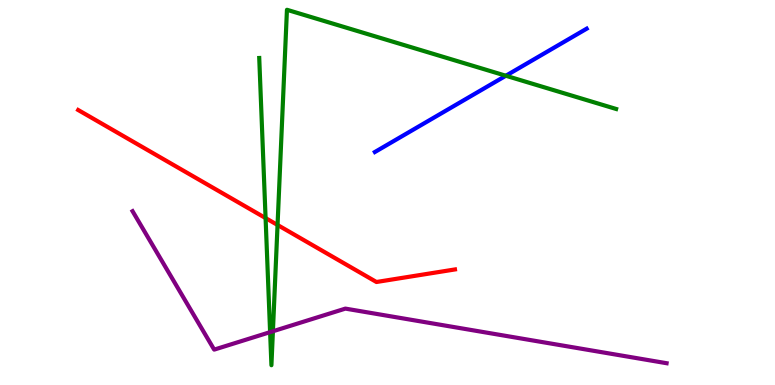[{'lines': ['blue', 'red'], 'intersections': []}, {'lines': ['green', 'red'], 'intersections': [{'x': 3.43, 'y': 4.34}, {'x': 3.58, 'y': 4.16}]}, {'lines': ['purple', 'red'], 'intersections': []}, {'lines': ['blue', 'green'], 'intersections': [{'x': 6.53, 'y': 8.03}]}, {'lines': ['blue', 'purple'], 'intersections': []}, {'lines': ['green', 'purple'], 'intersections': [{'x': 3.49, 'y': 1.37}, {'x': 3.52, 'y': 1.4}]}]